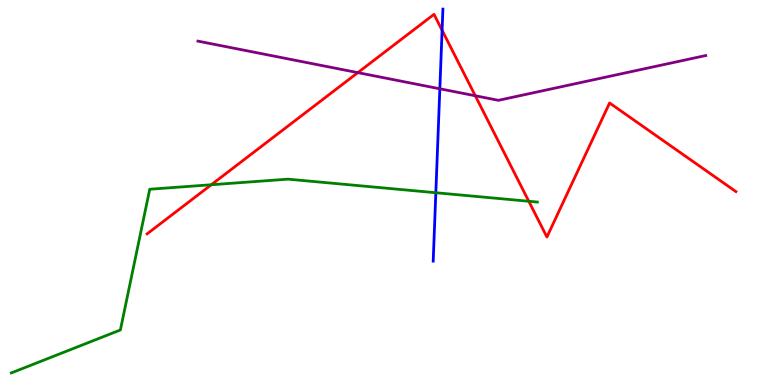[{'lines': ['blue', 'red'], 'intersections': [{'x': 5.7, 'y': 9.21}]}, {'lines': ['green', 'red'], 'intersections': [{'x': 2.73, 'y': 5.2}, {'x': 6.82, 'y': 4.77}]}, {'lines': ['purple', 'red'], 'intersections': [{'x': 4.62, 'y': 8.11}, {'x': 6.13, 'y': 7.51}]}, {'lines': ['blue', 'green'], 'intersections': [{'x': 5.62, 'y': 4.99}]}, {'lines': ['blue', 'purple'], 'intersections': [{'x': 5.68, 'y': 7.69}]}, {'lines': ['green', 'purple'], 'intersections': []}]